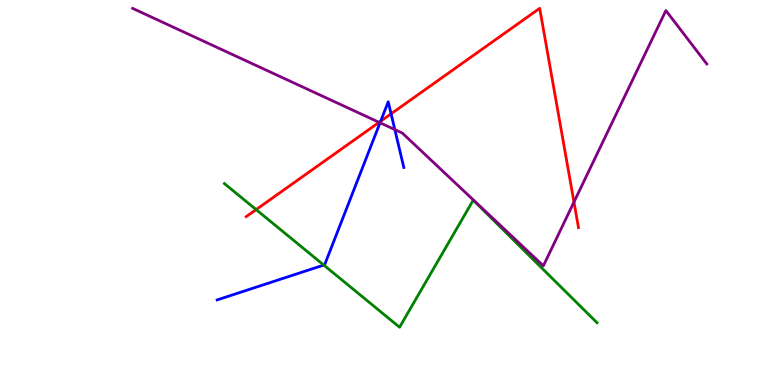[{'lines': ['blue', 'red'], 'intersections': [{'x': 4.91, 'y': 6.85}, {'x': 5.05, 'y': 7.04}]}, {'lines': ['green', 'red'], 'intersections': [{'x': 3.3, 'y': 4.56}]}, {'lines': ['purple', 'red'], 'intersections': [{'x': 4.89, 'y': 6.82}, {'x': 7.41, 'y': 4.75}]}, {'lines': ['blue', 'green'], 'intersections': [{'x': 4.18, 'y': 3.12}]}, {'lines': ['blue', 'purple'], 'intersections': [{'x': 4.9, 'y': 6.81}, {'x': 5.09, 'y': 6.63}]}, {'lines': ['green', 'purple'], 'intersections': []}]